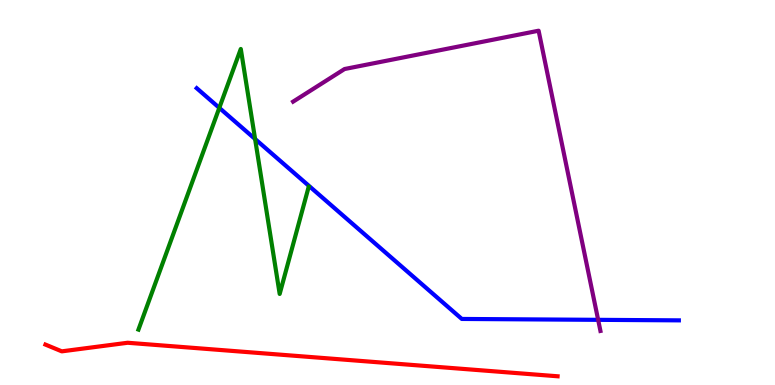[{'lines': ['blue', 'red'], 'intersections': []}, {'lines': ['green', 'red'], 'intersections': []}, {'lines': ['purple', 'red'], 'intersections': []}, {'lines': ['blue', 'green'], 'intersections': [{'x': 2.83, 'y': 7.2}, {'x': 3.29, 'y': 6.39}]}, {'lines': ['blue', 'purple'], 'intersections': [{'x': 7.72, 'y': 1.69}]}, {'lines': ['green', 'purple'], 'intersections': []}]